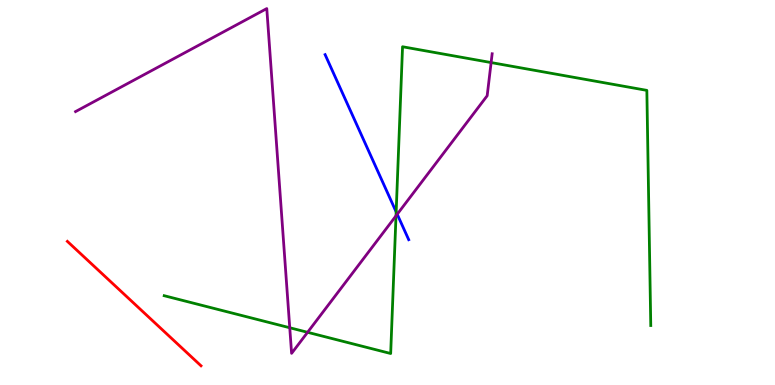[{'lines': ['blue', 'red'], 'intersections': []}, {'lines': ['green', 'red'], 'intersections': []}, {'lines': ['purple', 'red'], 'intersections': []}, {'lines': ['blue', 'green'], 'intersections': [{'x': 5.11, 'y': 4.5}]}, {'lines': ['blue', 'purple'], 'intersections': [{'x': 5.13, 'y': 4.44}]}, {'lines': ['green', 'purple'], 'intersections': [{'x': 3.74, 'y': 1.49}, {'x': 3.97, 'y': 1.37}, {'x': 5.11, 'y': 4.39}, {'x': 6.34, 'y': 8.37}]}]